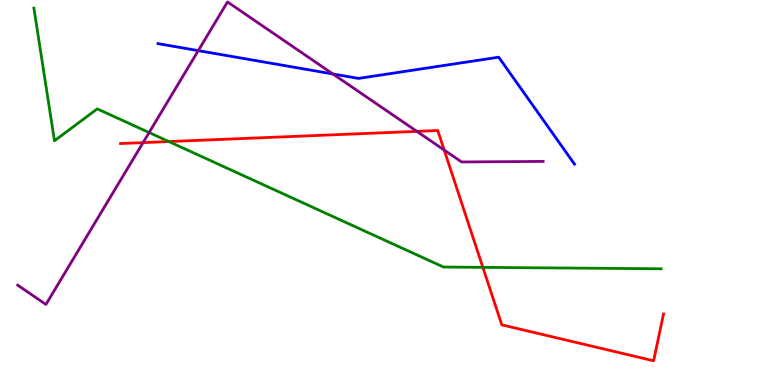[{'lines': ['blue', 'red'], 'intersections': []}, {'lines': ['green', 'red'], 'intersections': [{'x': 2.18, 'y': 6.32}, {'x': 6.23, 'y': 3.06}]}, {'lines': ['purple', 'red'], 'intersections': [{'x': 1.85, 'y': 6.3}, {'x': 5.38, 'y': 6.59}, {'x': 5.73, 'y': 6.1}]}, {'lines': ['blue', 'green'], 'intersections': []}, {'lines': ['blue', 'purple'], 'intersections': [{'x': 2.56, 'y': 8.69}, {'x': 4.3, 'y': 8.08}]}, {'lines': ['green', 'purple'], 'intersections': [{'x': 1.92, 'y': 6.56}]}]